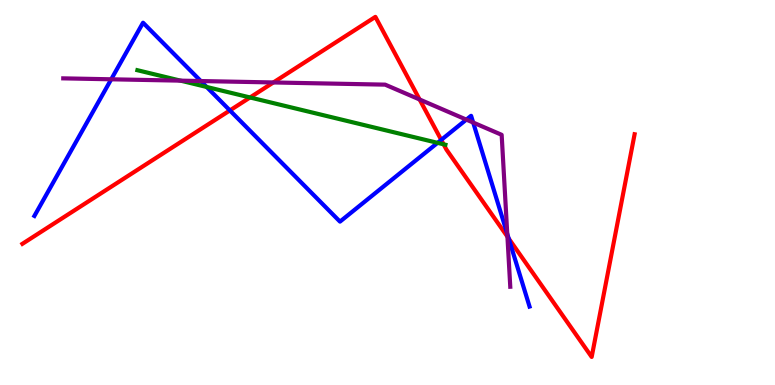[{'lines': ['blue', 'red'], 'intersections': [{'x': 2.97, 'y': 7.13}, {'x': 5.69, 'y': 6.37}, {'x': 6.56, 'y': 3.81}]}, {'lines': ['green', 'red'], 'intersections': [{'x': 3.23, 'y': 7.47}, {'x': 5.72, 'y': 6.25}]}, {'lines': ['purple', 'red'], 'intersections': [{'x': 3.53, 'y': 7.86}, {'x': 5.41, 'y': 7.42}, {'x': 6.55, 'y': 3.85}]}, {'lines': ['blue', 'green'], 'intersections': [{'x': 2.67, 'y': 7.74}, {'x': 5.65, 'y': 6.29}]}, {'lines': ['blue', 'purple'], 'intersections': [{'x': 1.44, 'y': 7.94}, {'x': 2.59, 'y': 7.89}, {'x': 6.02, 'y': 6.89}, {'x': 6.11, 'y': 6.82}, {'x': 6.55, 'y': 3.93}]}, {'lines': ['green', 'purple'], 'intersections': [{'x': 2.33, 'y': 7.91}]}]